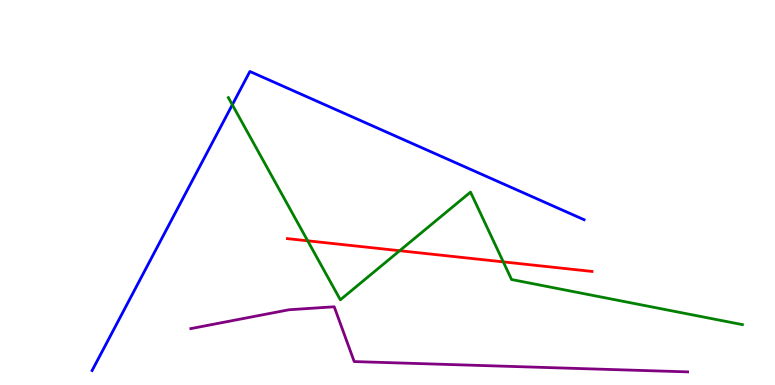[{'lines': ['blue', 'red'], 'intersections': []}, {'lines': ['green', 'red'], 'intersections': [{'x': 3.97, 'y': 3.75}, {'x': 5.16, 'y': 3.49}, {'x': 6.49, 'y': 3.2}]}, {'lines': ['purple', 'red'], 'intersections': []}, {'lines': ['blue', 'green'], 'intersections': [{'x': 3.0, 'y': 7.28}]}, {'lines': ['blue', 'purple'], 'intersections': []}, {'lines': ['green', 'purple'], 'intersections': []}]